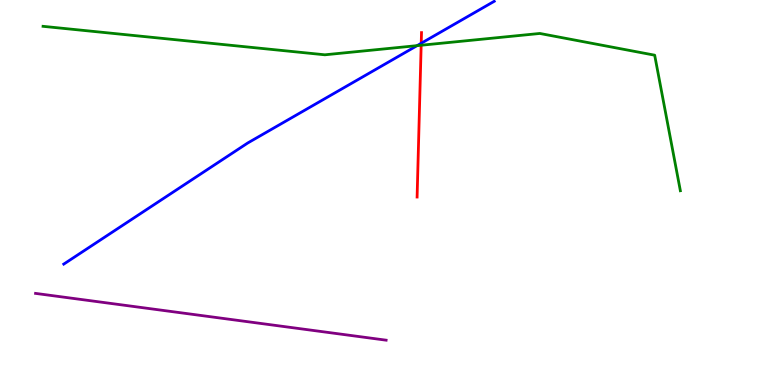[{'lines': ['blue', 'red'], 'intersections': [{'x': 5.44, 'y': 8.88}]}, {'lines': ['green', 'red'], 'intersections': [{'x': 5.43, 'y': 8.82}]}, {'lines': ['purple', 'red'], 'intersections': []}, {'lines': ['blue', 'green'], 'intersections': [{'x': 5.38, 'y': 8.81}]}, {'lines': ['blue', 'purple'], 'intersections': []}, {'lines': ['green', 'purple'], 'intersections': []}]